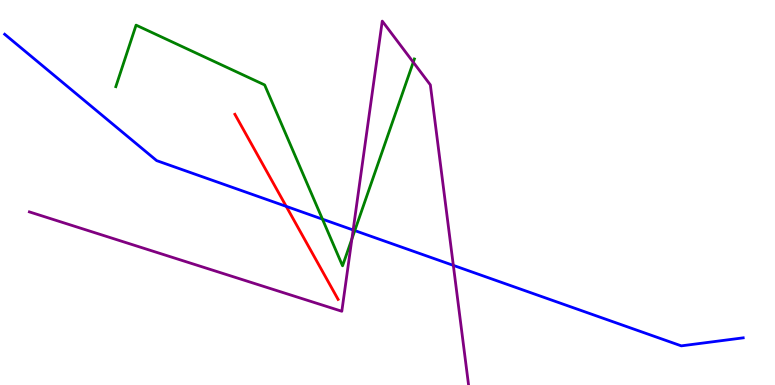[{'lines': ['blue', 'red'], 'intersections': [{'x': 3.69, 'y': 4.64}]}, {'lines': ['green', 'red'], 'intersections': []}, {'lines': ['purple', 'red'], 'intersections': []}, {'lines': ['blue', 'green'], 'intersections': [{'x': 4.16, 'y': 4.31}, {'x': 4.58, 'y': 4.01}]}, {'lines': ['blue', 'purple'], 'intersections': [{'x': 4.56, 'y': 4.03}, {'x': 5.85, 'y': 3.11}]}, {'lines': ['green', 'purple'], 'intersections': [{'x': 4.54, 'y': 3.79}, {'x': 5.33, 'y': 8.38}]}]